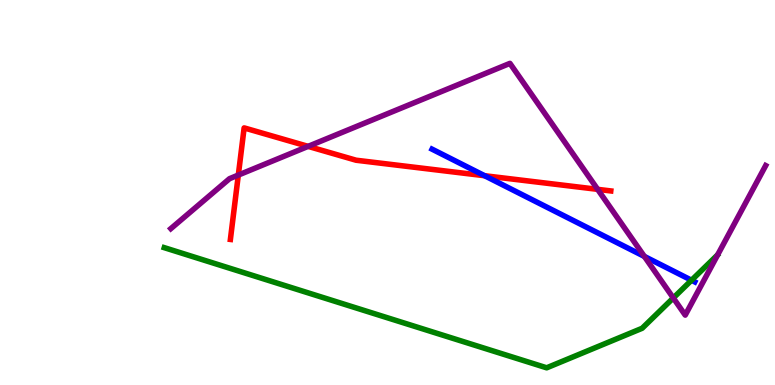[{'lines': ['blue', 'red'], 'intersections': [{'x': 6.25, 'y': 5.44}]}, {'lines': ['green', 'red'], 'intersections': []}, {'lines': ['purple', 'red'], 'intersections': [{'x': 3.08, 'y': 5.45}, {'x': 3.98, 'y': 6.2}, {'x': 7.71, 'y': 5.08}]}, {'lines': ['blue', 'green'], 'intersections': [{'x': 8.92, 'y': 2.72}]}, {'lines': ['blue', 'purple'], 'intersections': [{'x': 8.31, 'y': 3.34}]}, {'lines': ['green', 'purple'], 'intersections': [{'x': 8.69, 'y': 2.26}]}]